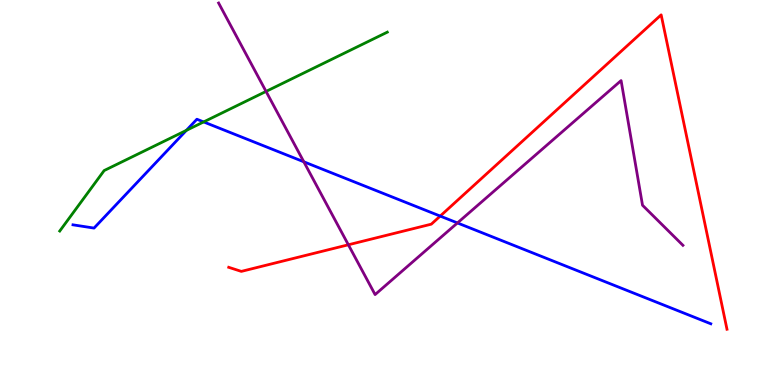[{'lines': ['blue', 'red'], 'intersections': [{'x': 5.68, 'y': 4.39}]}, {'lines': ['green', 'red'], 'intersections': []}, {'lines': ['purple', 'red'], 'intersections': [{'x': 4.49, 'y': 3.64}]}, {'lines': ['blue', 'green'], 'intersections': [{'x': 2.4, 'y': 6.61}, {'x': 2.63, 'y': 6.83}]}, {'lines': ['blue', 'purple'], 'intersections': [{'x': 3.92, 'y': 5.8}, {'x': 5.9, 'y': 4.21}]}, {'lines': ['green', 'purple'], 'intersections': [{'x': 3.43, 'y': 7.63}]}]